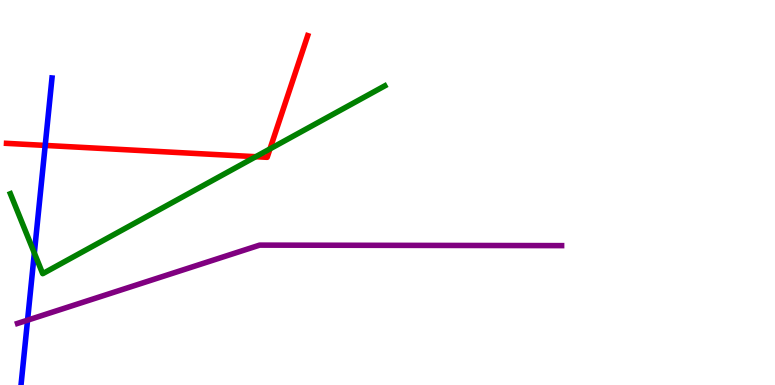[{'lines': ['blue', 'red'], 'intersections': [{'x': 0.583, 'y': 6.22}]}, {'lines': ['green', 'red'], 'intersections': [{'x': 3.3, 'y': 5.93}, {'x': 3.48, 'y': 6.13}]}, {'lines': ['purple', 'red'], 'intersections': []}, {'lines': ['blue', 'green'], 'intersections': [{'x': 0.443, 'y': 3.43}]}, {'lines': ['blue', 'purple'], 'intersections': [{'x': 0.356, 'y': 1.68}]}, {'lines': ['green', 'purple'], 'intersections': []}]